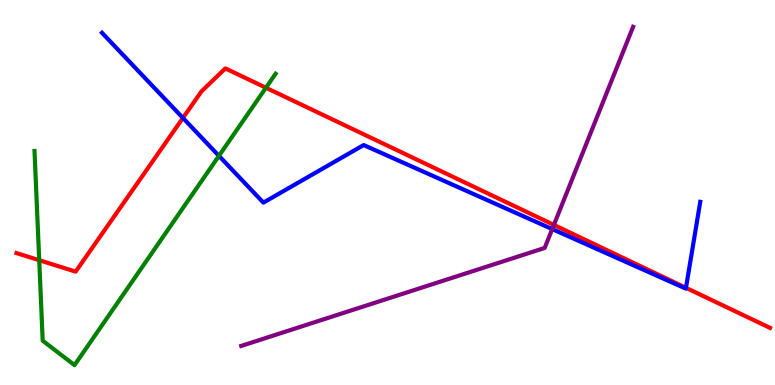[{'lines': ['blue', 'red'], 'intersections': [{'x': 2.36, 'y': 6.94}, {'x': 8.85, 'y': 2.52}]}, {'lines': ['green', 'red'], 'intersections': [{'x': 0.506, 'y': 3.24}, {'x': 3.43, 'y': 7.72}]}, {'lines': ['purple', 'red'], 'intersections': [{'x': 7.15, 'y': 4.16}]}, {'lines': ['blue', 'green'], 'intersections': [{'x': 2.82, 'y': 5.95}]}, {'lines': ['blue', 'purple'], 'intersections': [{'x': 7.13, 'y': 4.05}]}, {'lines': ['green', 'purple'], 'intersections': []}]